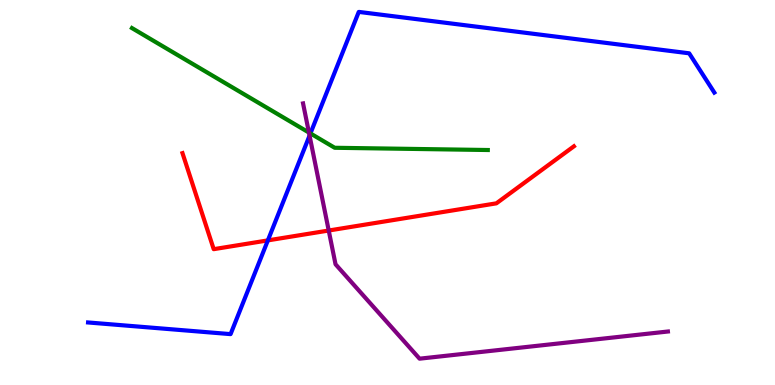[{'lines': ['blue', 'red'], 'intersections': [{'x': 3.46, 'y': 3.76}]}, {'lines': ['green', 'red'], 'intersections': []}, {'lines': ['purple', 'red'], 'intersections': [{'x': 4.24, 'y': 4.01}]}, {'lines': ['blue', 'green'], 'intersections': [{'x': 4.01, 'y': 6.53}]}, {'lines': ['blue', 'purple'], 'intersections': [{'x': 3.99, 'y': 6.48}]}, {'lines': ['green', 'purple'], 'intersections': [{'x': 3.99, 'y': 6.56}]}]